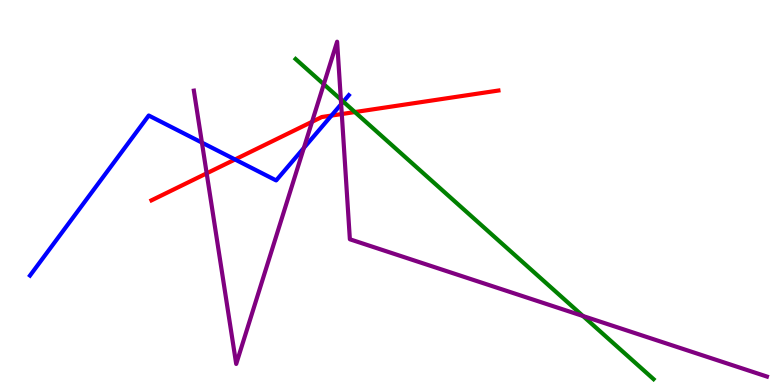[{'lines': ['blue', 'red'], 'intersections': [{'x': 3.03, 'y': 5.86}, {'x': 4.28, 'y': 7.0}]}, {'lines': ['green', 'red'], 'intersections': [{'x': 4.58, 'y': 7.09}]}, {'lines': ['purple', 'red'], 'intersections': [{'x': 2.67, 'y': 5.5}, {'x': 4.03, 'y': 6.84}, {'x': 4.41, 'y': 7.04}]}, {'lines': ['blue', 'green'], 'intersections': [{'x': 4.43, 'y': 7.36}]}, {'lines': ['blue', 'purple'], 'intersections': [{'x': 2.61, 'y': 6.3}, {'x': 3.92, 'y': 6.16}, {'x': 4.4, 'y': 7.29}]}, {'lines': ['green', 'purple'], 'intersections': [{'x': 4.18, 'y': 7.81}, {'x': 4.4, 'y': 7.42}, {'x': 7.52, 'y': 1.79}]}]